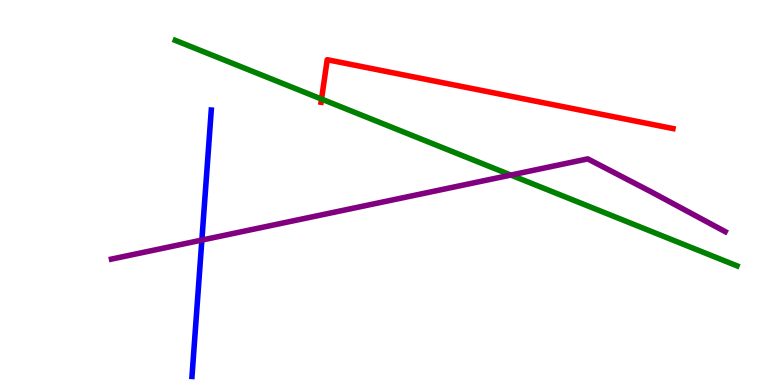[{'lines': ['blue', 'red'], 'intersections': []}, {'lines': ['green', 'red'], 'intersections': [{'x': 4.15, 'y': 7.43}]}, {'lines': ['purple', 'red'], 'intersections': []}, {'lines': ['blue', 'green'], 'intersections': []}, {'lines': ['blue', 'purple'], 'intersections': [{'x': 2.6, 'y': 3.76}]}, {'lines': ['green', 'purple'], 'intersections': [{'x': 6.59, 'y': 5.45}]}]